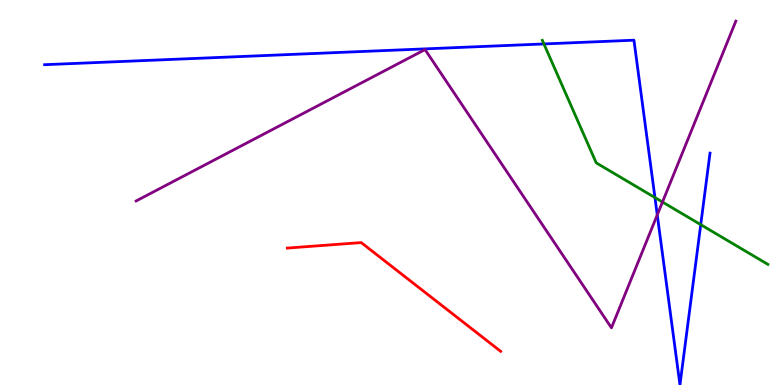[{'lines': ['blue', 'red'], 'intersections': []}, {'lines': ['green', 'red'], 'intersections': []}, {'lines': ['purple', 'red'], 'intersections': []}, {'lines': ['blue', 'green'], 'intersections': [{'x': 7.02, 'y': 8.86}, {'x': 8.45, 'y': 4.87}, {'x': 9.04, 'y': 4.16}]}, {'lines': ['blue', 'purple'], 'intersections': [{'x': 8.48, 'y': 4.42}]}, {'lines': ['green', 'purple'], 'intersections': [{'x': 8.55, 'y': 4.75}]}]